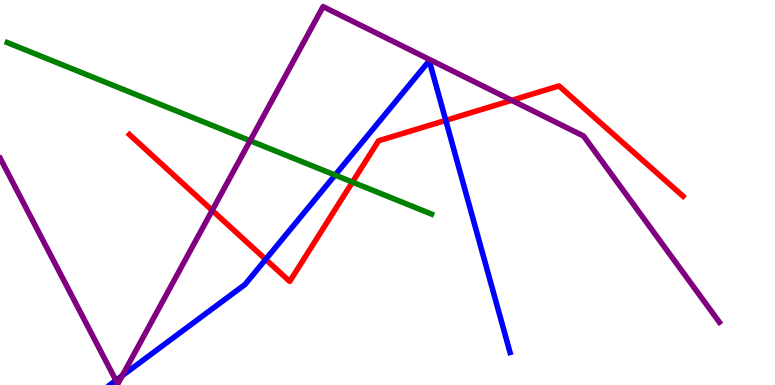[{'lines': ['blue', 'red'], 'intersections': [{'x': 3.43, 'y': 3.26}, {'x': 5.75, 'y': 6.87}]}, {'lines': ['green', 'red'], 'intersections': [{'x': 4.55, 'y': 5.27}]}, {'lines': ['purple', 'red'], 'intersections': [{'x': 2.74, 'y': 4.54}, {'x': 6.6, 'y': 7.39}]}, {'lines': ['blue', 'green'], 'intersections': [{'x': 4.32, 'y': 5.45}]}, {'lines': ['blue', 'purple'], 'intersections': [{'x': 1.5, 'y': 0.12}, {'x': 1.58, 'y': 0.243}]}, {'lines': ['green', 'purple'], 'intersections': [{'x': 3.23, 'y': 6.34}]}]